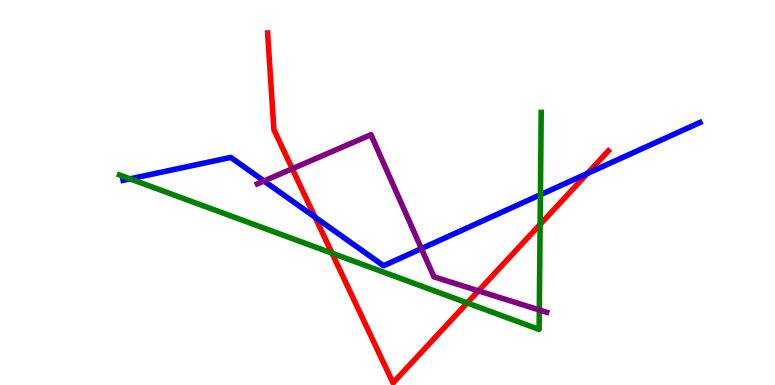[{'lines': ['blue', 'red'], 'intersections': [{'x': 4.06, 'y': 4.36}, {'x': 7.58, 'y': 5.5}]}, {'lines': ['green', 'red'], 'intersections': [{'x': 4.28, 'y': 3.42}, {'x': 6.03, 'y': 2.13}, {'x': 6.97, 'y': 4.17}]}, {'lines': ['purple', 'red'], 'intersections': [{'x': 3.77, 'y': 5.62}, {'x': 6.17, 'y': 2.45}]}, {'lines': ['blue', 'green'], 'intersections': [{'x': 1.68, 'y': 5.35}, {'x': 6.97, 'y': 4.94}]}, {'lines': ['blue', 'purple'], 'intersections': [{'x': 3.41, 'y': 5.3}, {'x': 5.44, 'y': 3.54}]}, {'lines': ['green', 'purple'], 'intersections': [{'x': 6.96, 'y': 1.95}]}]